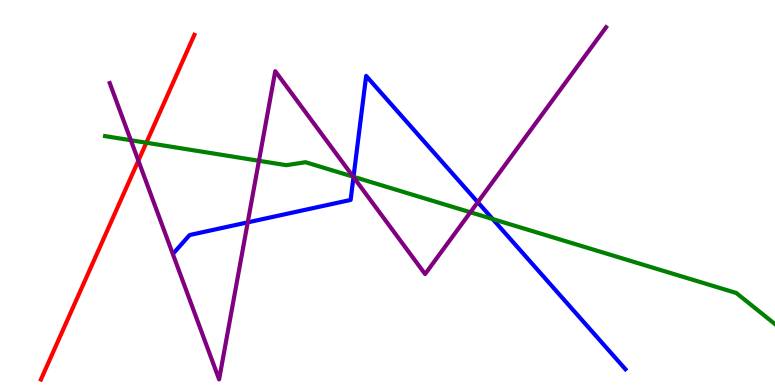[{'lines': ['blue', 'red'], 'intersections': []}, {'lines': ['green', 'red'], 'intersections': [{'x': 1.89, 'y': 6.29}]}, {'lines': ['purple', 'red'], 'intersections': [{'x': 1.79, 'y': 5.83}]}, {'lines': ['blue', 'green'], 'intersections': [{'x': 4.56, 'y': 5.41}, {'x': 6.36, 'y': 4.31}]}, {'lines': ['blue', 'purple'], 'intersections': [{'x': 3.2, 'y': 4.22}, {'x': 4.56, 'y': 5.4}, {'x': 6.16, 'y': 4.75}]}, {'lines': ['green', 'purple'], 'intersections': [{'x': 1.69, 'y': 6.36}, {'x': 3.34, 'y': 5.82}, {'x': 4.56, 'y': 5.41}, {'x': 6.07, 'y': 4.49}]}]